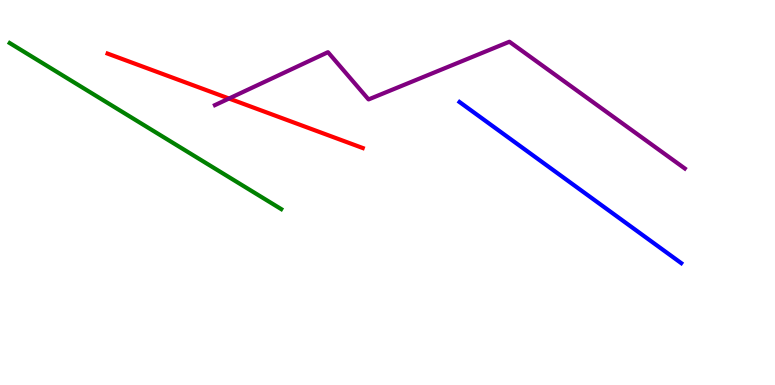[{'lines': ['blue', 'red'], 'intersections': []}, {'lines': ['green', 'red'], 'intersections': []}, {'lines': ['purple', 'red'], 'intersections': [{'x': 2.95, 'y': 7.44}]}, {'lines': ['blue', 'green'], 'intersections': []}, {'lines': ['blue', 'purple'], 'intersections': []}, {'lines': ['green', 'purple'], 'intersections': []}]